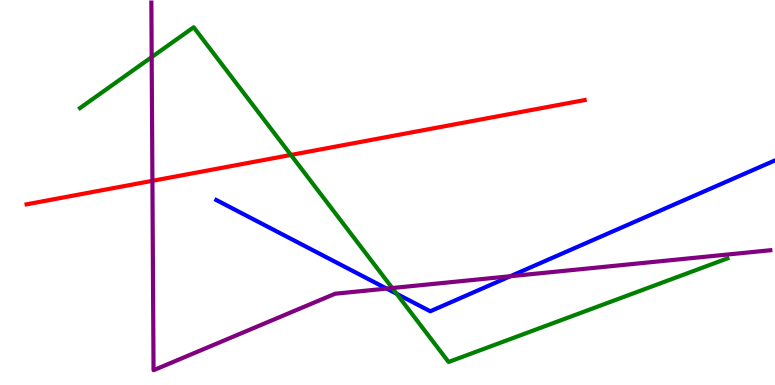[{'lines': ['blue', 'red'], 'intersections': []}, {'lines': ['green', 'red'], 'intersections': [{'x': 3.75, 'y': 5.98}]}, {'lines': ['purple', 'red'], 'intersections': [{'x': 1.97, 'y': 5.3}]}, {'lines': ['blue', 'green'], 'intersections': [{'x': 5.12, 'y': 2.37}]}, {'lines': ['blue', 'purple'], 'intersections': [{'x': 4.99, 'y': 2.5}, {'x': 6.59, 'y': 2.83}]}, {'lines': ['green', 'purple'], 'intersections': [{'x': 1.96, 'y': 8.52}, {'x': 5.06, 'y': 2.52}]}]